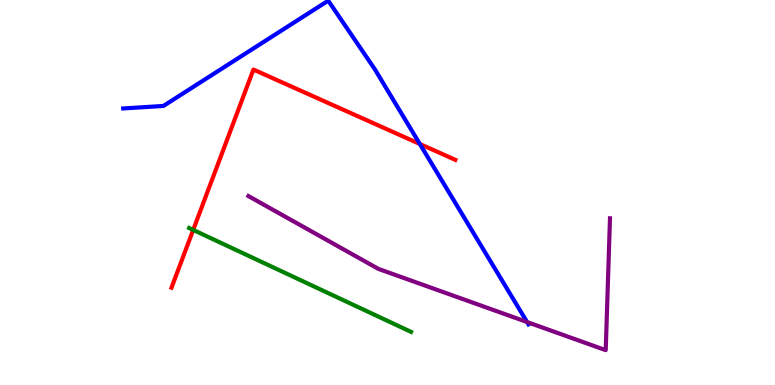[{'lines': ['blue', 'red'], 'intersections': [{'x': 5.42, 'y': 6.26}]}, {'lines': ['green', 'red'], 'intersections': [{'x': 2.49, 'y': 4.03}]}, {'lines': ['purple', 'red'], 'intersections': []}, {'lines': ['blue', 'green'], 'intersections': []}, {'lines': ['blue', 'purple'], 'intersections': [{'x': 6.8, 'y': 1.64}]}, {'lines': ['green', 'purple'], 'intersections': []}]